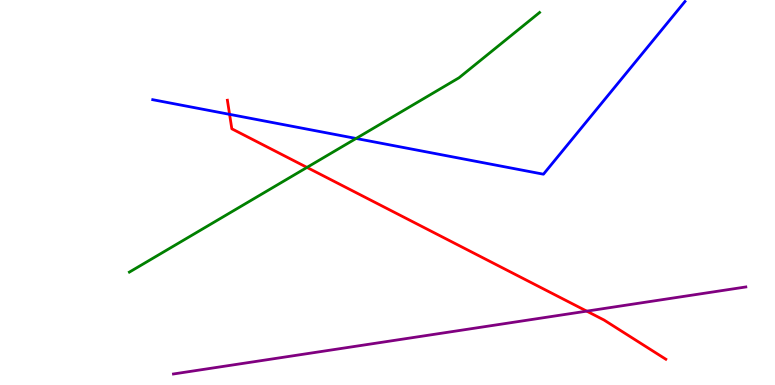[{'lines': ['blue', 'red'], 'intersections': [{'x': 2.96, 'y': 7.03}]}, {'lines': ['green', 'red'], 'intersections': [{'x': 3.96, 'y': 5.65}]}, {'lines': ['purple', 'red'], 'intersections': [{'x': 7.57, 'y': 1.92}]}, {'lines': ['blue', 'green'], 'intersections': [{'x': 4.59, 'y': 6.4}]}, {'lines': ['blue', 'purple'], 'intersections': []}, {'lines': ['green', 'purple'], 'intersections': []}]